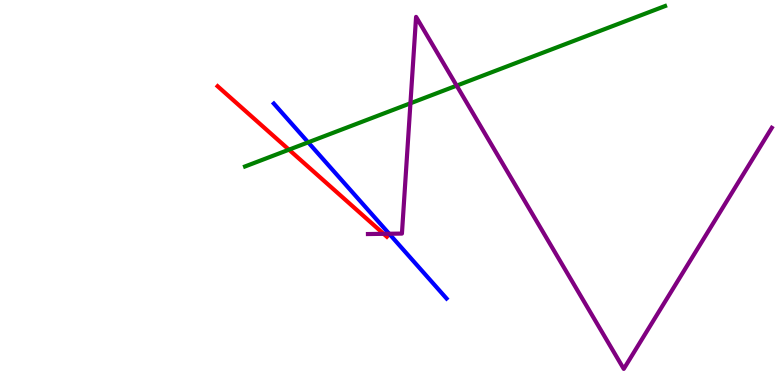[{'lines': ['blue', 'red'], 'intersections': []}, {'lines': ['green', 'red'], 'intersections': [{'x': 3.73, 'y': 6.11}]}, {'lines': ['purple', 'red'], 'intersections': [{'x': 4.95, 'y': 3.93}]}, {'lines': ['blue', 'green'], 'intersections': [{'x': 3.98, 'y': 6.3}]}, {'lines': ['blue', 'purple'], 'intersections': [{'x': 5.02, 'y': 3.93}]}, {'lines': ['green', 'purple'], 'intersections': [{'x': 5.3, 'y': 7.32}, {'x': 5.89, 'y': 7.78}]}]